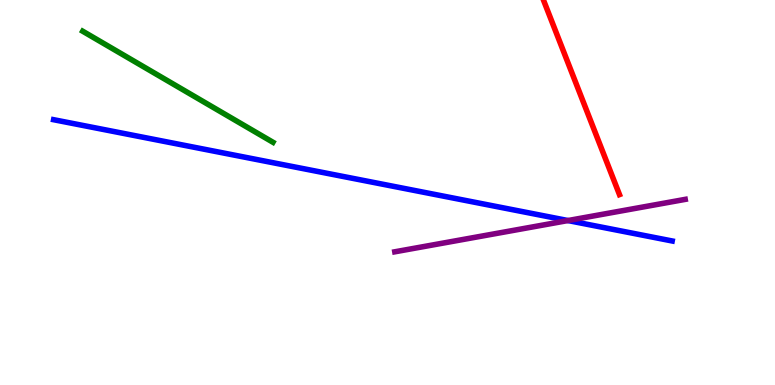[{'lines': ['blue', 'red'], 'intersections': []}, {'lines': ['green', 'red'], 'intersections': []}, {'lines': ['purple', 'red'], 'intersections': []}, {'lines': ['blue', 'green'], 'intersections': []}, {'lines': ['blue', 'purple'], 'intersections': [{'x': 7.33, 'y': 4.27}]}, {'lines': ['green', 'purple'], 'intersections': []}]